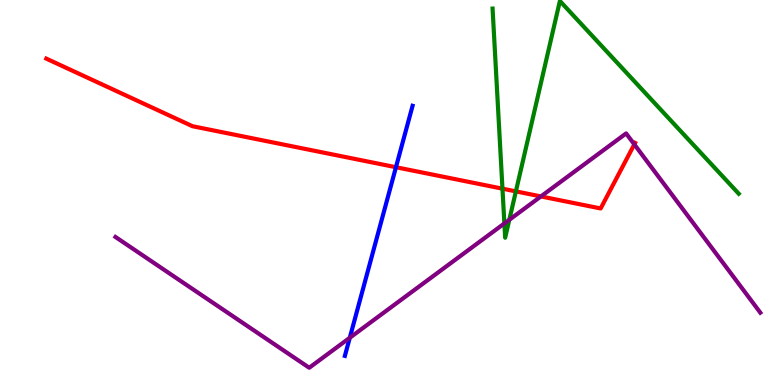[{'lines': ['blue', 'red'], 'intersections': [{'x': 5.11, 'y': 5.66}]}, {'lines': ['green', 'red'], 'intersections': [{'x': 6.48, 'y': 5.1}, {'x': 6.66, 'y': 5.03}]}, {'lines': ['purple', 'red'], 'intersections': [{'x': 6.98, 'y': 4.9}, {'x': 8.18, 'y': 6.25}]}, {'lines': ['blue', 'green'], 'intersections': []}, {'lines': ['blue', 'purple'], 'intersections': [{'x': 4.51, 'y': 1.23}]}, {'lines': ['green', 'purple'], 'intersections': [{'x': 6.51, 'y': 4.2}, {'x': 6.57, 'y': 4.29}]}]